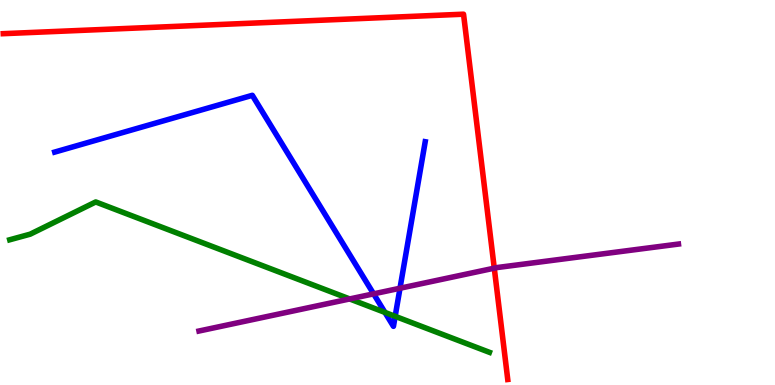[{'lines': ['blue', 'red'], 'intersections': []}, {'lines': ['green', 'red'], 'intersections': []}, {'lines': ['purple', 'red'], 'intersections': [{'x': 6.38, 'y': 3.03}]}, {'lines': ['blue', 'green'], 'intersections': [{'x': 4.97, 'y': 1.89}, {'x': 5.1, 'y': 1.78}]}, {'lines': ['blue', 'purple'], 'intersections': [{'x': 4.82, 'y': 2.37}, {'x': 5.16, 'y': 2.51}]}, {'lines': ['green', 'purple'], 'intersections': [{'x': 4.51, 'y': 2.24}]}]